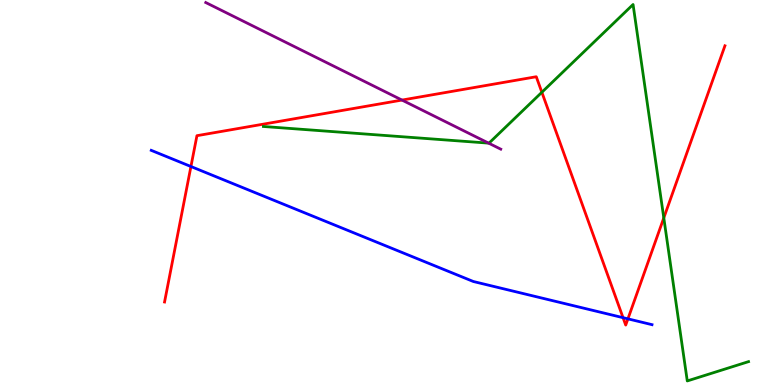[{'lines': ['blue', 'red'], 'intersections': [{'x': 2.46, 'y': 5.67}, {'x': 8.04, 'y': 1.75}, {'x': 8.1, 'y': 1.72}]}, {'lines': ['green', 'red'], 'intersections': [{'x': 6.99, 'y': 7.6}, {'x': 8.57, 'y': 4.34}]}, {'lines': ['purple', 'red'], 'intersections': [{'x': 5.19, 'y': 7.4}]}, {'lines': ['blue', 'green'], 'intersections': []}, {'lines': ['blue', 'purple'], 'intersections': []}, {'lines': ['green', 'purple'], 'intersections': [{'x': 6.3, 'y': 6.28}]}]